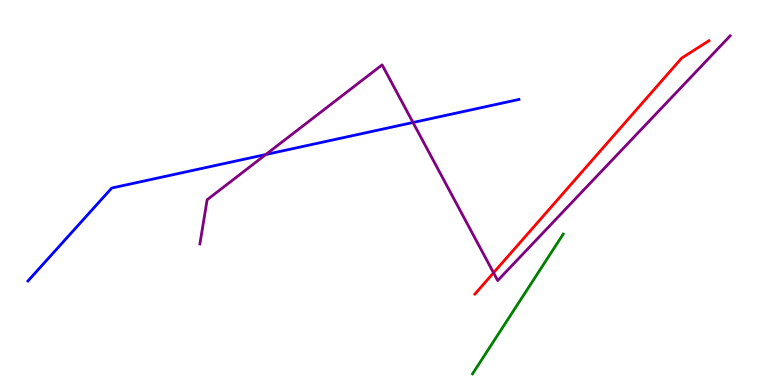[{'lines': ['blue', 'red'], 'intersections': []}, {'lines': ['green', 'red'], 'intersections': []}, {'lines': ['purple', 'red'], 'intersections': [{'x': 6.37, 'y': 2.91}]}, {'lines': ['blue', 'green'], 'intersections': []}, {'lines': ['blue', 'purple'], 'intersections': [{'x': 3.43, 'y': 5.99}, {'x': 5.33, 'y': 6.82}]}, {'lines': ['green', 'purple'], 'intersections': []}]